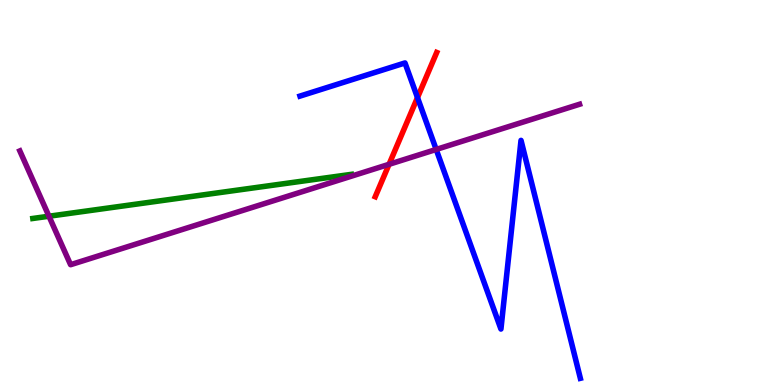[{'lines': ['blue', 'red'], 'intersections': [{'x': 5.39, 'y': 7.47}]}, {'lines': ['green', 'red'], 'intersections': []}, {'lines': ['purple', 'red'], 'intersections': [{'x': 5.02, 'y': 5.73}]}, {'lines': ['blue', 'green'], 'intersections': []}, {'lines': ['blue', 'purple'], 'intersections': [{'x': 5.63, 'y': 6.12}]}, {'lines': ['green', 'purple'], 'intersections': [{'x': 0.632, 'y': 4.38}]}]